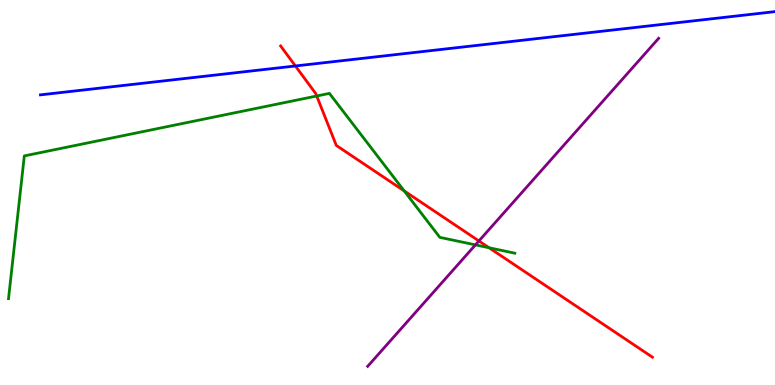[{'lines': ['blue', 'red'], 'intersections': [{'x': 3.81, 'y': 8.29}]}, {'lines': ['green', 'red'], 'intersections': [{'x': 4.09, 'y': 7.51}, {'x': 5.22, 'y': 5.04}, {'x': 6.31, 'y': 3.56}]}, {'lines': ['purple', 'red'], 'intersections': [{'x': 6.18, 'y': 3.74}]}, {'lines': ['blue', 'green'], 'intersections': []}, {'lines': ['blue', 'purple'], 'intersections': []}, {'lines': ['green', 'purple'], 'intersections': [{'x': 6.13, 'y': 3.64}]}]